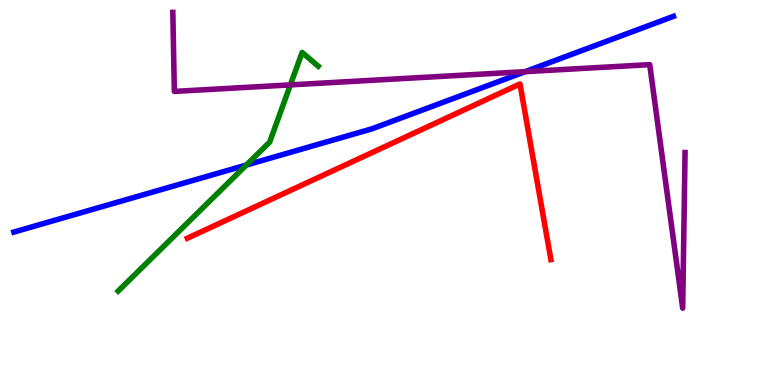[{'lines': ['blue', 'red'], 'intersections': []}, {'lines': ['green', 'red'], 'intersections': []}, {'lines': ['purple', 'red'], 'intersections': []}, {'lines': ['blue', 'green'], 'intersections': [{'x': 3.18, 'y': 5.71}]}, {'lines': ['blue', 'purple'], 'intersections': [{'x': 6.78, 'y': 8.14}]}, {'lines': ['green', 'purple'], 'intersections': [{'x': 3.75, 'y': 7.8}]}]